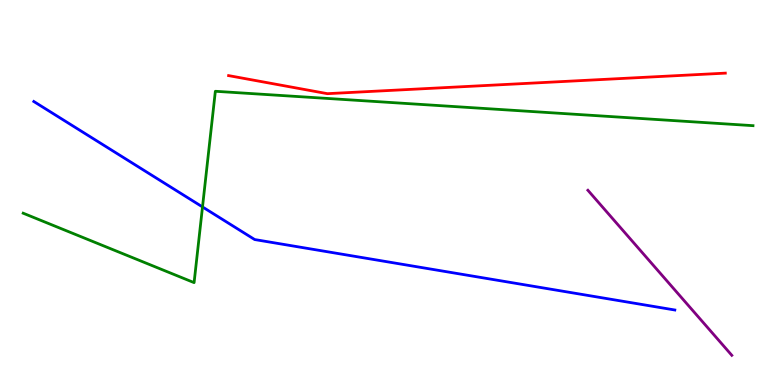[{'lines': ['blue', 'red'], 'intersections': []}, {'lines': ['green', 'red'], 'intersections': []}, {'lines': ['purple', 'red'], 'intersections': []}, {'lines': ['blue', 'green'], 'intersections': [{'x': 2.61, 'y': 4.63}]}, {'lines': ['blue', 'purple'], 'intersections': []}, {'lines': ['green', 'purple'], 'intersections': []}]